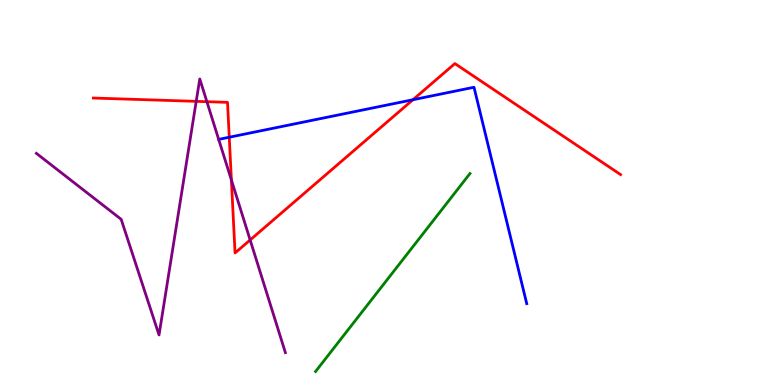[{'lines': ['blue', 'red'], 'intersections': [{'x': 2.96, 'y': 6.44}, {'x': 5.33, 'y': 7.41}]}, {'lines': ['green', 'red'], 'intersections': []}, {'lines': ['purple', 'red'], 'intersections': [{'x': 2.53, 'y': 7.37}, {'x': 2.67, 'y': 7.36}, {'x': 2.99, 'y': 5.32}, {'x': 3.23, 'y': 3.77}]}, {'lines': ['blue', 'green'], 'intersections': []}, {'lines': ['blue', 'purple'], 'intersections': []}, {'lines': ['green', 'purple'], 'intersections': []}]